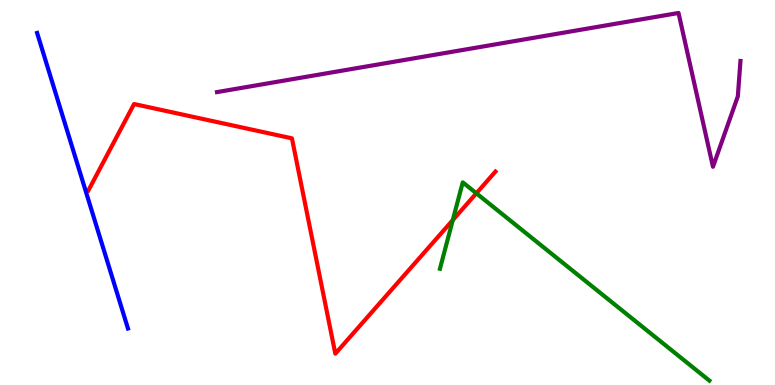[{'lines': ['blue', 'red'], 'intersections': []}, {'lines': ['green', 'red'], 'intersections': [{'x': 5.84, 'y': 4.28}, {'x': 6.15, 'y': 4.98}]}, {'lines': ['purple', 'red'], 'intersections': []}, {'lines': ['blue', 'green'], 'intersections': []}, {'lines': ['blue', 'purple'], 'intersections': []}, {'lines': ['green', 'purple'], 'intersections': []}]